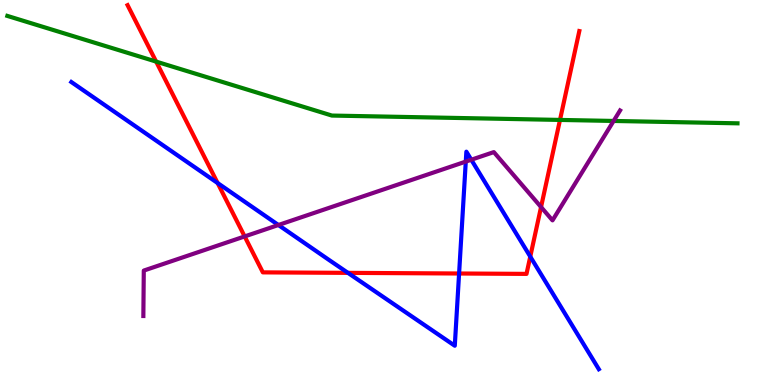[{'lines': ['blue', 'red'], 'intersections': [{'x': 2.81, 'y': 5.25}, {'x': 4.49, 'y': 2.91}, {'x': 5.92, 'y': 2.9}, {'x': 6.84, 'y': 3.33}]}, {'lines': ['green', 'red'], 'intersections': [{'x': 2.01, 'y': 8.4}, {'x': 7.23, 'y': 6.89}]}, {'lines': ['purple', 'red'], 'intersections': [{'x': 3.16, 'y': 3.86}, {'x': 6.98, 'y': 4.62}]}, {'lines': ['blue', 'green'], 'intersections': []}, {'lines': ['blue', 'purple'], 'intersections': [{'x': 3.59, 'y': 4.16}, {'x': 6.01, 'y': 5.8}, {'x': 6.08, 'y': 5.85}]}, {'lines': ['green', 'purple'], 'intersections': [{'x': 7.92, 'y': 6.86}]}]